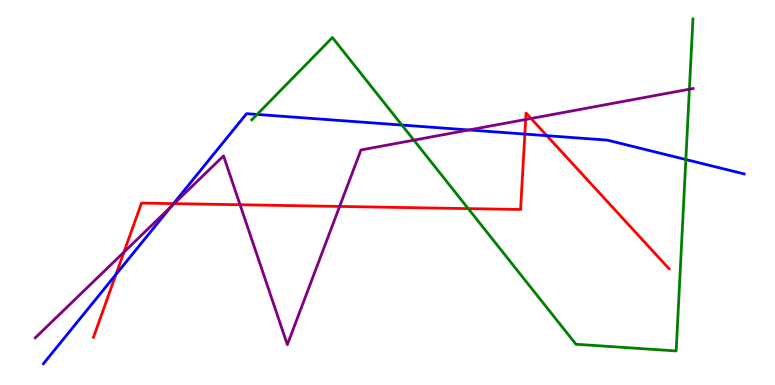[{'lines': ['blue', 'red'], 'intersections': [{'x': 1.5, 'y': 2.87}, {'x': 2.24, 'y': 4.71}, {'x': 6.77, 'y': 6.52}, {'x': 7.06, 'y': 6.48}]}, {'lines': ['green', 'red'], 'intersections': [{'x': 6.04, 'y': 4.58}]}, {'lines': ['purple', 'red'], 'intersections': [{'x': 1.6, 'y': 3.45}, {'x': 2.25, 'y': 4.71}, {'x': 3.1, 'y': 4.68}, {'x': 4.38, 'y': 4.64}, {'x': 6.78, 'y': 6.9}, {'x': 6.85, 'y': 6.92}]}, {'lines': ['blue', 'green'], 'intersections': [{'x': 3.32, 'y': 7.03}, {'x': 5.19, 'y': 6.75}, {'x': 8.85, 'y': 5.86}]}, {'lines': ['blue', 'purple'], 'intersections': [{'x': 2.21, 'y': 4.63}, {'x': 6.05, 'y': 6.62}]}, {'lines': ['green', 'purple'], 'intersections': [{'x': 5.34, 'y': 6.36}, {'x': 8.9, 'y': 7.68}]}]